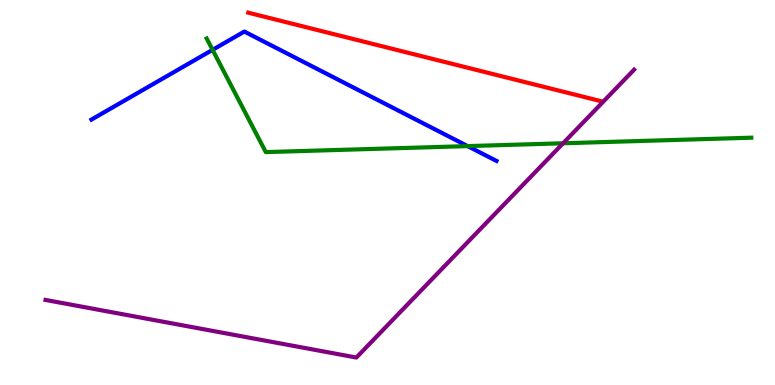[{'lines': ['blue', 'red'], 'intersections': []}, {'lines': ['green', 'red'], 'intersections': []}, {'lines': ['purple', 'red'], 'intersections': []}, {'lines': ['blue', 'green'], 'intersections': [{'x': 2.74, 'y': 8.71}, {'x': 6.03, 'y': 6.2}]}, {'lines': ['blue', 'purple'], 'intersections': []}, {'lines': ['green', 'purple'], 'intersections': [{'x': 7.27, 'y': 6.28}]}]